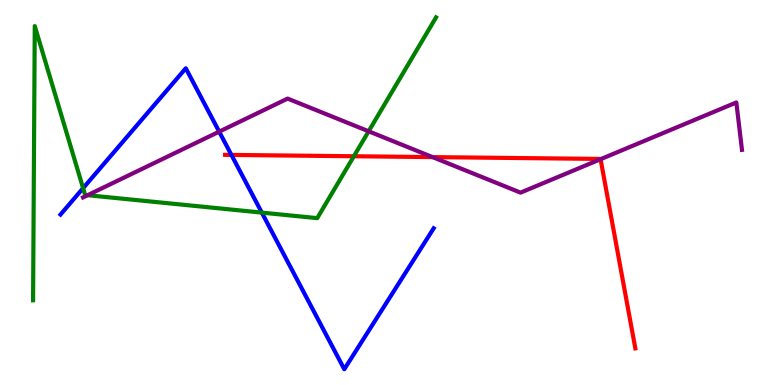[{'lines': ['blue', 'red'], 'intersections': [{'x': 2.99, 'y': 5.98}]}, {'lines': ['green', 'red'], 'intersections': [{'x': 4.57, 'y': 5.94}]}, {'lines': ['purple', 'red'], 'intersections': [{'x': 5.58, 'y': 5.92}, {'x': 7.75, 'y': 5.87}]}, {'lines': ['blue', 'green'], 'intersections': [{'x': 1.07, 'y': 5.11}, {'x': 3.38, 'y': 4.48}]}, {'lines': ['blue', 'purple'], 'intersections': [{'x': 2.83, 'y': 6.58}]}, {'lines': ['green', 'purple'], 'intersections': [{'x': 1.13, 'y': 4.93}, {'x': 4.76, 'y': 6.59}]}]